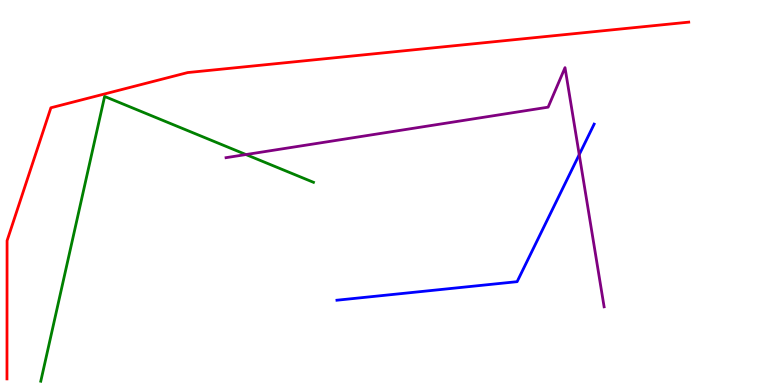[{'lines': ['blue', 'red'], 'intersections': []}, {'lines': ['green', 'red'], 'intersections': []}, {'lines': ['purple', 'red'], 'intersections': []}, {'lines': ['blue', 'green'], 'intersections': []}, {'lines': ['blue', 'purple'], 'intersections': [{'x': 7.47, 'y': 5.98}]}, {'lines': ['green', 'purple'], 'intersections': [{'x': 3.17, 'y': 5.99}]}]